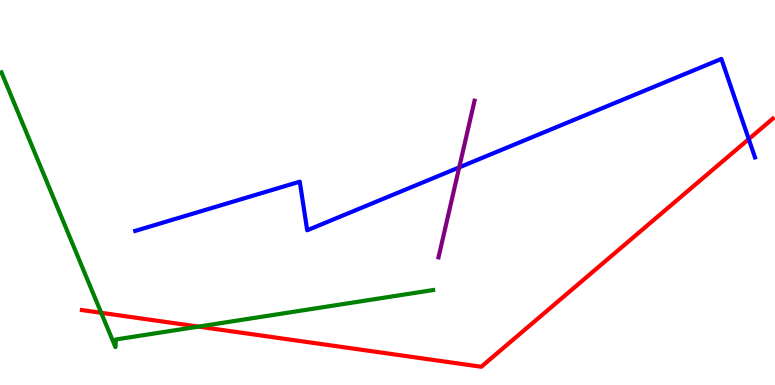[{'lines': ['blue', 'red'], 'intersections': [{'x': 9.66, 'y': 6.39}]}, {'lines': ['green', 'red'], 'intersections': [{'x': 1.31, 'y': 1.88}, {'x': 2.56, 'y': 1.52}]}, {'lines': ['purple', 'red'], 'intersections': []}, {'lines': ['blue', 'green'], 'intersections': []}, {'lines': ['blue', 'purple'], 'intersections': [{'x': 5.93, 'y': 5.65}]}, {'lines': ['green', 'purple'], 'intersections': []}]